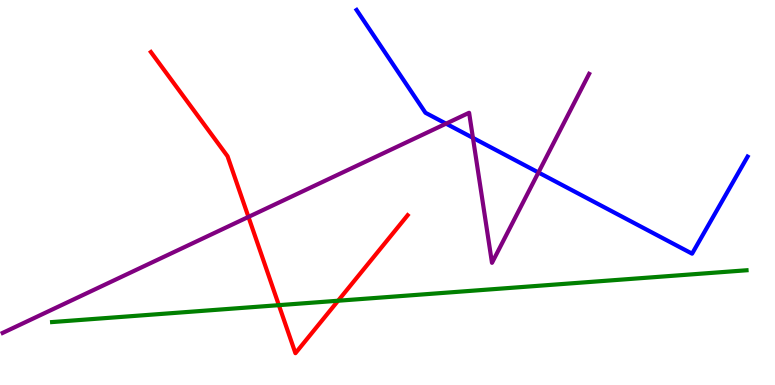[{'lines': ['blue', 'red'], 'intersections': []}, {'lines': ['green', 'red'], 'intersections': [{'x': 3.6, 'y': 2.07}, {'x': 4.36, 'y': 2.19}]}, {'lines': ['purple', 'red'], 'intersections': [{'x': 3.21, 'y': 4.37}]}, {'lines': ['blue', 'green'], 'intersections': []}, {'lines': ['blue', 'purple'], 'intersections': [{'x': 5.76, 'y': 6.79}, {'x': 6.1, 'y': 6.42}, {'x': 6.95, 'y': 5.52}]}, {'lines': ['green', 'purple'], 'intersections': []}]